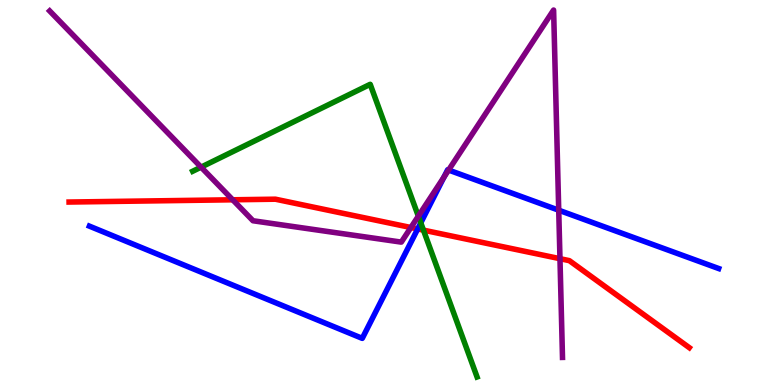[{'lines': ['blue', 'red'], 'intersections': [{'x': 5.39, 'y': 4.05}]}, {'lines': ['green', 'red'], 'intersections': [{'x': 5.46, 'y': 4.02}]}, {'lines': ['purple', 'red'], 'intersections': [{'x': 3.0, 'y': 4.81}, {'x': 5.3, 'y': 4.09}, {'x': 7.23, 'y': 3.28}]}, {'lines': ['blue', 'green'], 'intersections': [{'x': 5.43, 'y': 4.21}]}, {'lines': ['blue', 'purple'], 'intersections': [{'x': 5.73, 'y': 5.4}, {'x': 5.79, 'y': 5.58}, {'x': 7.21, 'y': 4.54}]}, {'lines': ['green', 'purple'], 'intersections': [{'x': 2.59, 'y': 5.66}, {'x': 5.4, 'y': 4.39}]}]